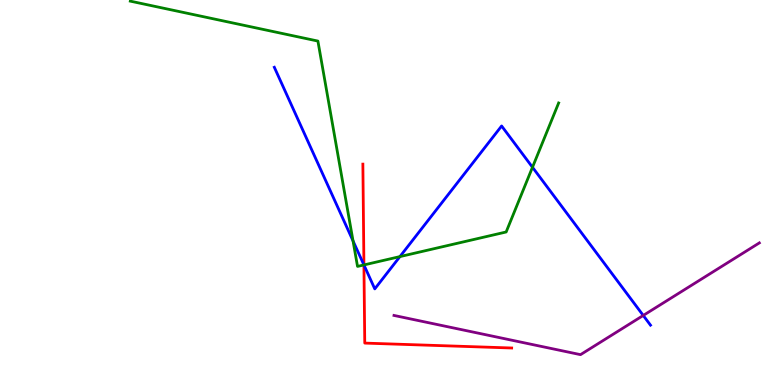[{'lines': ['blue', 'red'], 'intersections': [{'x': 4.7, 'y': 3.12}]}, {'lines': ['green', 'red'], 'intersections': [{'x': 4.7, 'y': 3.12}]}, {'lines': ['purple', 'red'], 'intersections': []}, {'lines': ['blue', 'green'], 'intersections': [{'x': 4.56, 'y': 3.74}, {'x': 4.7, 'y': 3.12}, {'x': 5.16, 'y': 3.34}, {'x': 6.87, 'y': 5.66}]}, {'lines': ['blue', 'purple'], 'intersections': [{'x': 8.3, 'y': 1.81}]}, {'lines': ['green', 'purple'], 'intersections': []}]